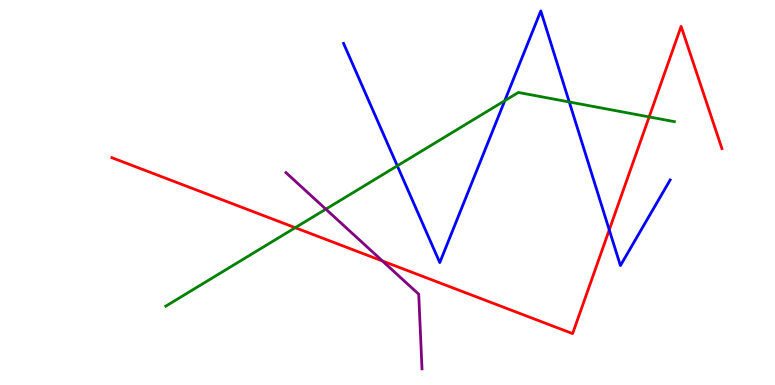[{'lines': ['blue', 'red'], 'intersections': [{'x': 7.86, 'y': 4.03}]}, {'lines': ['green', 'red'], 'intersections': [{'x': 3.81, 'y': 4.09}, {'x': 8.38, 'y': 6.96}]}, {'lines': ['purple', 'red'], 'intersections': [{'x': 4.94, 'y': 3.22}]}, {'lines': ['blue', 'green'], 'intersections': [{'x': 5.13, 'y': 5.69}, {'x': 6.51, 'y': 7.38}, {'x': 7.35, 'y': 7.35}]}, {'lines': ['blue', 'purple'], 'intersections': []}, {'lines': ['green', 'purple'], 'intersections': [{'x': 4.2, 'y': 4.57}]}]